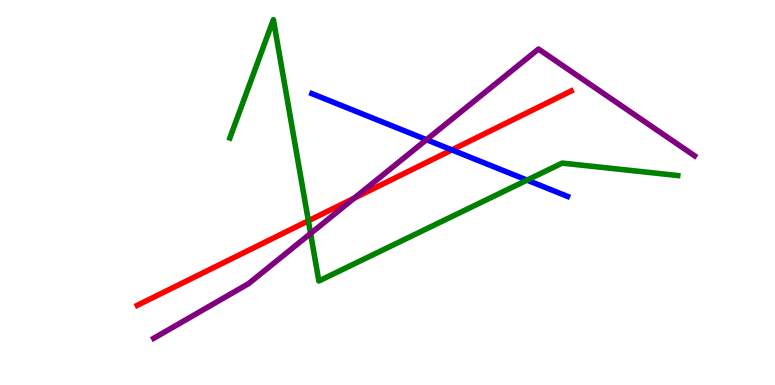[{'lines': ['blue', 'red'], 'intersections': [{'x': 5.83, 'y': 6.11}]}, {'lines': ['green', 'red'], 'intersections': [{'x': 3.98, 'y': 4.26}]}, {'lines': ['purple', 'red'], 'intersections': [{'x': 4.57, 'y': 4.85}]}, {'lines': ['blue', 'green'], 'intersections': [{'x': 6.8, 'y': 5.32}]}, {'lines': ['blue', 'purple'], 'intersections': [{'x': 5.5, 'y': 6.37}]}, {'lines': ['green', 'purple'], 'intersections': [{'x': 4.01, 'y': 3.94}]}]